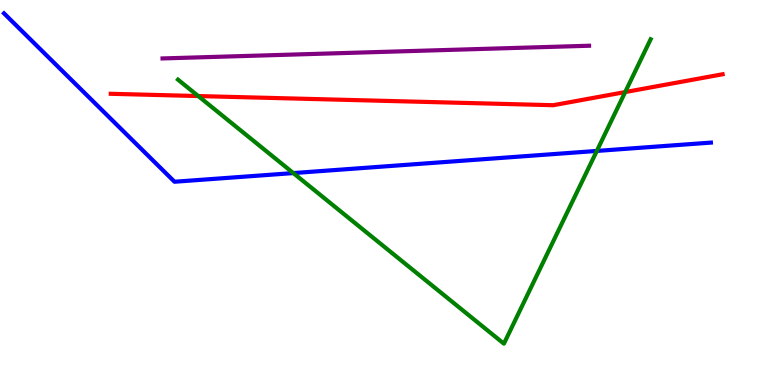[{'lines': ['blue', 'red'], 'intersections': []}, {'lines': ['green', 'red'], 'intersections': [{'x': 2.56, 'y': 7.51}, {'x': 8.07, 'y': 7.61}]}, {'lines': ['purple', 'red'], 'intersections': []}, {'lines': ['blue', 'green'], 'intersections': [{'x': 3.78, 'y': 5.5}, {'x': 7.7, 'y': 6.08}]}, {'lines': ['blue', 'purple'], 'intersections': []}, {'lines': ['green', 'purple'], 'intersections': []}]